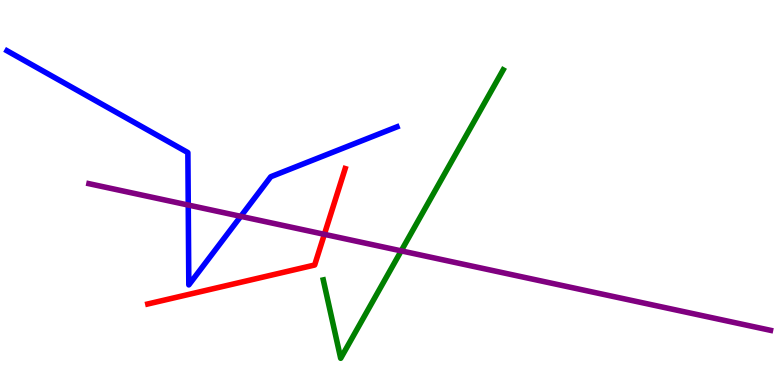[{'lines': ['blue', 'red'], 'intersections': []}, {'lines': ['green', 'red'], 'intersections': []}, {'lines': ['purple', 'red'], 'intersections': [{'x': 4.19, 'y': 3.91}]}, {'lines': ['blue', 'green'], 'intersections': []}, {'lines': ['blue', 'purple'], 'intersections': [{'x': 2.43, 'y': 4.67}, {'x': 3.11, 'y': 4.38}]}, {'lines': ['green', 'purple'], 'intersections': [{'x': 5.18, 'y': 3.48}]}]